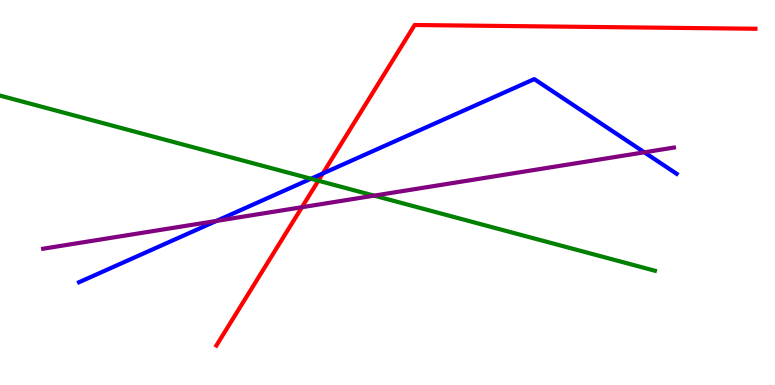[{'lines': ['blue', 'red'], 'intersections': [{'x': 4.17, 'y': 5.49}]}, {'lines': ['green', 'red'], 'intersections': [{'x': 4.11, 'y': 5.31}]}, {'lines': ['purple', 'red'], 'intersections': [{'x': 3.9, 'y': 4.62}]}, {'lines': ['blue', 'green'], 'intersections': [{'x': 4.01, 'y': 5.36}]}, {'lines': ['blue', 'purple'], 'intersections': [{'x': 2.79, 'y': 4.26}, {'x': 8.31, 'y': 6.04}]}, {'lines': ['green', 'purple'], 'intersections': [{'x': 4.83, 'y': 4.92}]}]